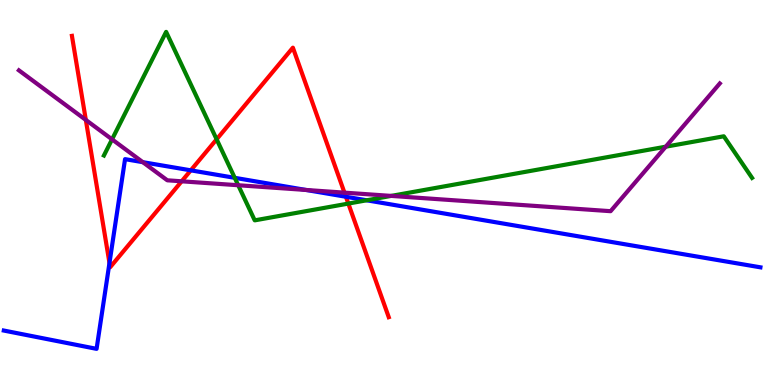[{'lines': ['blue', 'red'], 'intersections': [{'x': 1.41, 'y': 3.17}, {'x': 2.46, 'y': 5.58}, {'x': 4.46, 'y': 4.89}]}, {'lines': ['green', 'red'], 'intersections': [{'x': 2.8, 'y': 6.38}, {'x': 4.49, 'y': 4.71}]}, {'lines': ['purple', 'red'], 'intersections': [{'x': 1.11, 'y': 6.88}, {'x': 2.34, 'y': 5.29}, {'x': 4.44, 'y': 5.0}]}, {'lines': ['blue', 'green'], 'intersections': [{'x': 3.03, 'y': 5.38}, {'x': 4.73, 'y': 4.8}]}, {'lines': ['blue', 'purple'], 'intersections': [{'x': 1.84, 'y': 5.79}, {'x': 3.95, 'y': 5.07}]}, {'lines': ['green', 'purple'], 'intersections': [{'x': 1.45, 'y': 6.38}, {'x': 3.07, 'y': 5.19}, {'x': 5.05, 'y': 4.91}, {'x': 8.59, 'y': 6.19}]}]